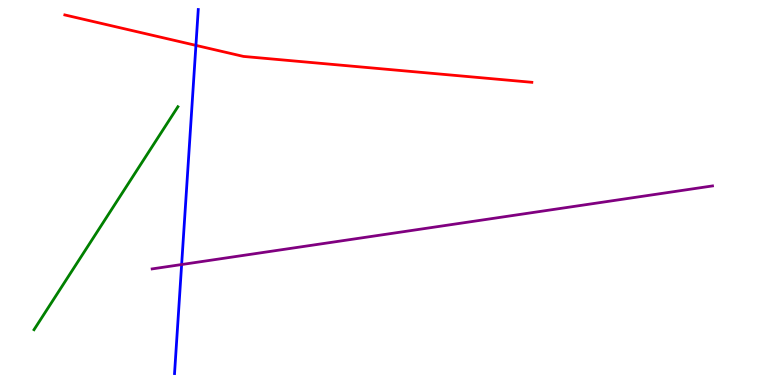[{'lines': ['blue', 'red'], 'intersections': [{'x': 2.53, 'y': 8.82}]}, {'lines': ['green', 'red'], 'intersections': []}, {'lines': ['purple', 'red'], 'intersections': []}, {'lines': ['blue', 'green'], 'intersections': []}, {'lines': ['blue', 'purple'], 'intersections': [{'x': 2.34, 'y': 3.13}]}, {'lines': ['green', 'purple'], 'intersections': []}]